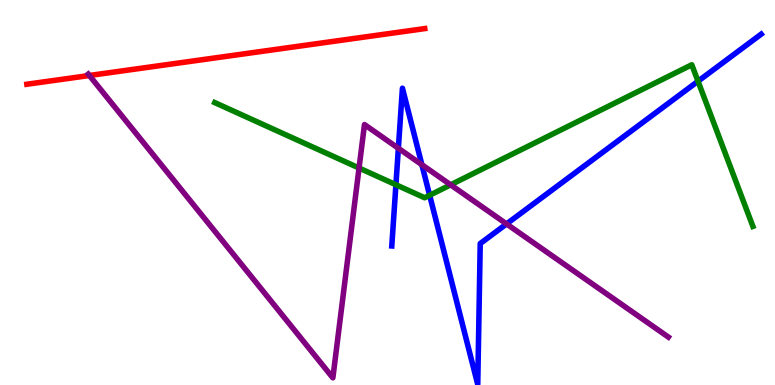[{'lines': ['blue', 'red'], 'intersections': []}, {'lines': ['green', 'red'], 'intersections': []}, {'lines': ['purple', 'red'], 'intersections': [{'x': 1.15, 'y': 8.04}]}, {'lines': ['blue', 'green'], 'intersections': [{'x': 5.11, 'y': 5.2}, {'x': 5.54, 'y': 4.93}, {'x': 9.01, 'y': 7.89}]}, {'lines': ['blue', 'purple'], 'intersections': [{'x': 5.14, 'y': 6.15}, {'x': 5.44, 'y': 5.72}, {'x': 6.54, 'y': 4.18}]}, {'lines': ['green', 'purple'], 'intersections': [{'x': 4.63, 'y': 5.64}, {'x': 5.81, 'y': 5.2}]}]